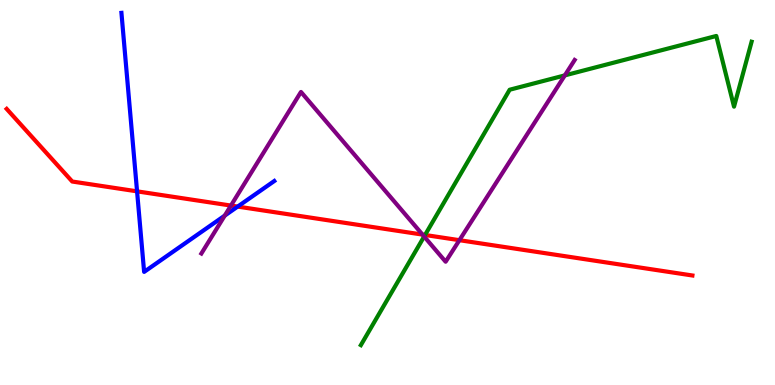[{'lines': ['blue', 'red'], 'intersections': [{'x': 1.77, 'y': 5.03}, {'x': 3.07, 'y': 4.63}]}, {'lines': ['green', 'red'], 'intersections': [{'x': 5.48, 'y': 3.9}]}, {'lines': ['purple', 'red'], 'intersections': [{'x': 2.98, 'y': 4.66}, {'x': 5.45, 'y': 3.91}, {'x': 5.93, 'y': 3.76}]}, {'lines': ['blue', 'green'], 'intersections': []}, {'lines': ['blue', 'purple'], 'intersections': [{'x': 2.9, 'y': 4.4}]}, {'lines': ['green', 'purple'], 'intersections': [{'x': 5.47, 'y': 3.86}, {'x': 7.29, 'y': 8.04}]}]